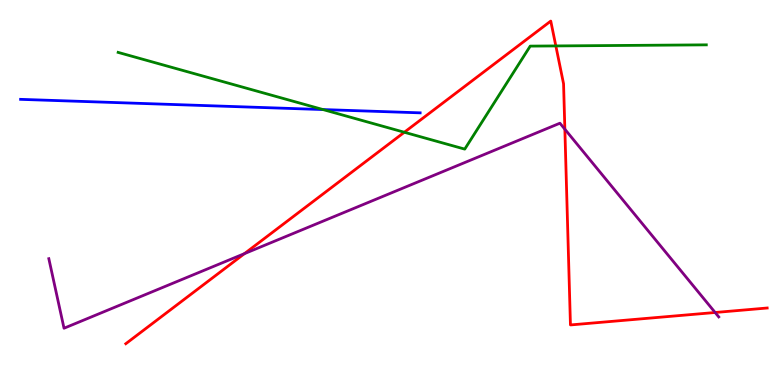[{'lines': ['blue', 'red'], 'intersections': []}, {'lines': ['green', 'red'], 'intersections': [{'x': 5.22, 'y': 6.56}, {'x': 7.17, 'y': 8.81}]}, {'lines': ['purple', 'red'], 'intersections': [{'x': 3.15, 'y': 3.41}, {'x': 7.29, 'y': 6.64}, {'x': 9.23, 'y': 1.88}]}, {'lines': ['blue', 'green'], 'intersections': [{'x': 4.17, 'y': 7.15}]}, {'lines': ['blue', 'purple'], 'intersections': []}, {'lines': ['green', 'purple'], 'intersections': []}]